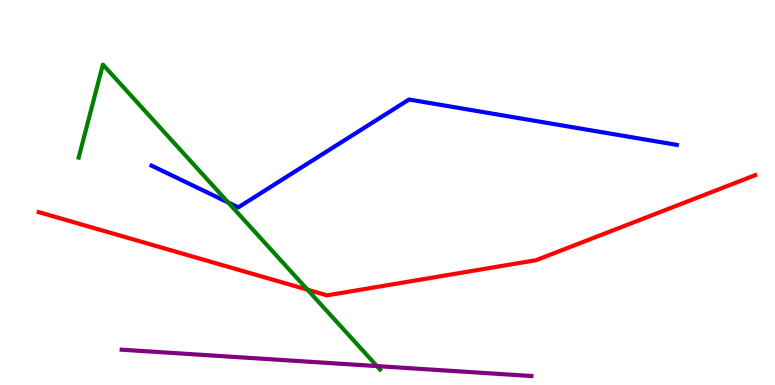[{'lines': ['blue', 'red'], 'intersections': []}, {'lines': ['green', 'red'], 'intersections': [{'x': 3.97, 'y': 2.48}]}, {'lines': ['purple', 'red'], 'intersections': []}, {'lines': ['blue', 'green'], 'intersections': [{'x': 2.95, 'y': 4.74}]}, {'lines': ['blue', 'purple'], 'intersections': []}, {'lines': ['green', 'purple'], 'intersections': [{'x': 4.86, 'y': 0.491}]}]